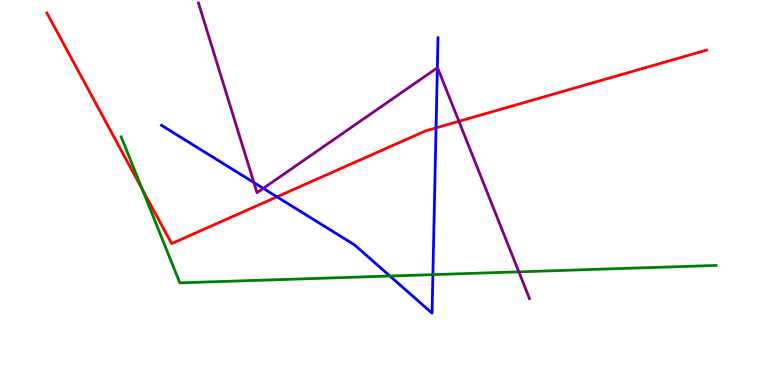[{'lines': ['blue', 'red'], 'intersections': [{'x': 3.57, 'y': 4.89}, {'x': 5.63, 'y': 6.68}]}, {'lines': ['green', 'red'], 'intersections': [{'x': 1.84, 'y': 5.08}]}, {'lines': ['purple', 'red'], 'intersections': [{'x': 5.92, 'y': 6.85}]}, {'lines': ['blue', 'green'], 'intersections': [{'x': 5.03, 'y': 2.83}, {'x': 5.59, 'y': 2.87}]}, {'lines': ['blue', 'purple'], 'intersections': [{'x': 3.28, 'y': 5.26}, {'x': 3.4, 'y': 5.11}, {'x': 5.64, 'y': 8.24}]}, {'lines': ['green', 'purple'], 'intersections': [{'x': 6.69, 'y': 2.94}]}]